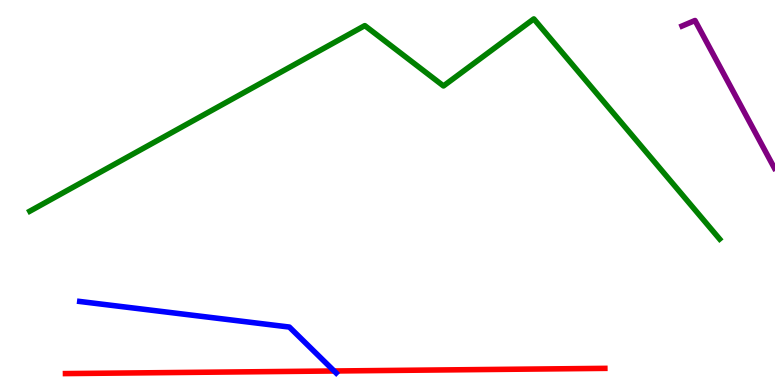[{'lines': ['blue', 'red'], 'intersections': [{'x': 4.31, 'y': 0.364}]}, {'lines': ['green', 'red'], 'intersections': []}, {'lines': ['purple', 'red'], 'intersections': []}, {'lines': ['blue', 'green'], 'intersections': []}, {'lines': ['blue', 'purple'], 'intersections': []}, {'lines': ['green', 'purple'], 'intersections': []}]